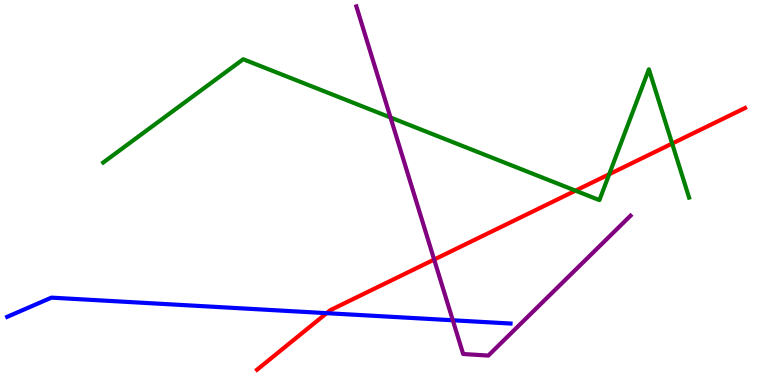[{'lines': ['blue', 'red'], 'intersections': [{'x': 4.21, 'y': 1.87}]}, {'lines': ['green', 'red'], 'intersections': [{'x': 7.43, 'y': 5.05}, {'x': 7.86, 'y': 5.47}, {'x': 8.67, 'y': 6.27}]}, {'lines': ['purple', 'red'], 'intersections': [{'x': 5.6, 'y': 3.26}]}, {'lines': ['blue', 'green'], 'intersections': []}, {'lines': ['blue', 'purple'], 'intersections': [{'x': 5.84, 'y': 1.68}]}, {'lines': ['green', 'purple'], 'intersections': [{'x': 5.04, 'y': 6.95}]}]